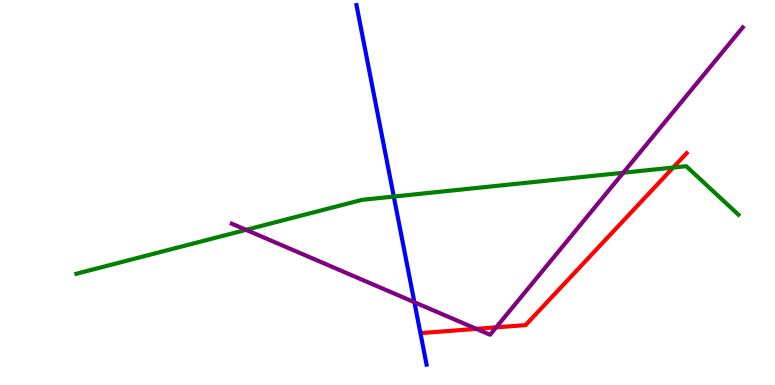[{'lines': ['blue', 'red'], 'intersections': []}, {'lines': ['green', 'red'], 'intersections': [{'x': 8.69, 'y': 5.65}]}, {'lines': ['purple', 'red'], 'intersections': [{'x': 6.15, 'y': 1.46}, {'x': 6.4, 'y': 1.5}]}, {'lines': ['blue', 'green'], 'intersections': [{'x': 5.08, 'y': 4.89}]}, {'lines': ['blue', 'purple'], 'intersections': [{'x': 5.35, 'y': 2.15}]}, {'lines': ['green', 'purple'], 'intersections': [{'x': 3.18, 'y': 4.03}, {'x': 8.04, 'y': 5.51}]}]